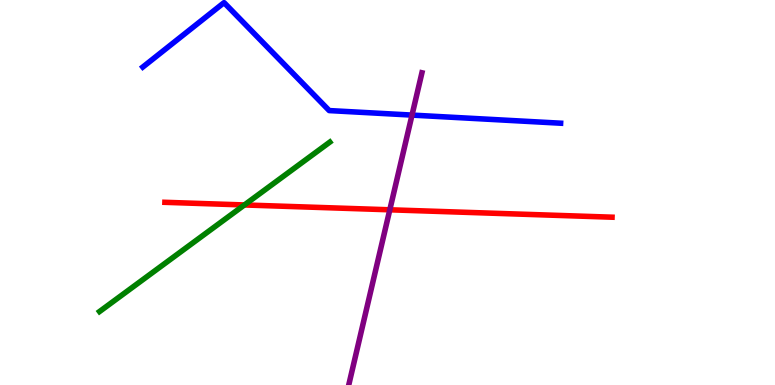[{'lines': ['blue', 'red'], 'intersections': []}, {'lines': ['green', 'red'], 'intersections': [{'x': 3.15, 'y': 4.68}]}, {'lines': ['purple', 'red'], 'intersections': [{'x': 5.03, 'y': 4.55}]}, {'lines': ['blue', 'green'], 'intersections': []}, {'lines': ['blue', 'purple'], 'intersections': [{'x': 5.32, 'y': 7.01}]}, {'lines': ['green', 'purple'], 'intersections': []}]